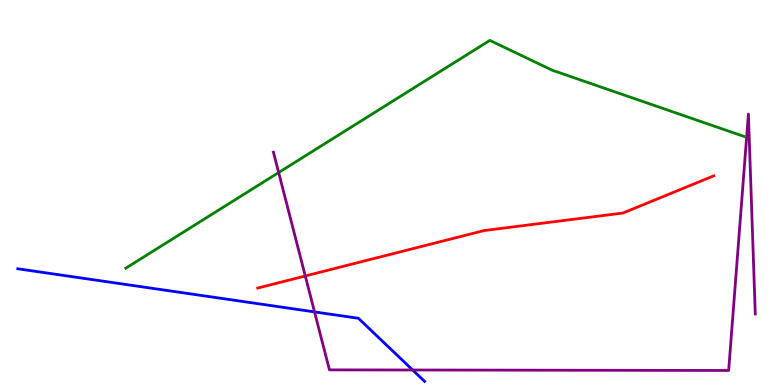[{'lines': ['blue', 'red'], 'intersections': []}, {'lines': ['green', 'red'], 'intersections': []}, {'lines': ['purple', 'red'], 'intersections': [{'x': 3.94, 'y': 2.83}]}, {'lines': ['blue', 'green'], 'intersections': []}, {'lines': ['blue', 'purple'], 'intersections': [{'x': 4.06, 'y': 1.9}, {'x': 5.32, 'y': 0.39}]}, {'lines': ['green', 'purple'], 'intersections': [{'x': 3.6, 'y': 5.52}]}]